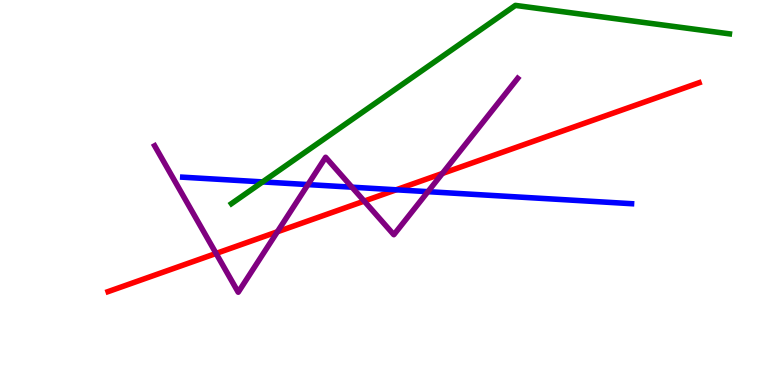[{'lines': ['blue', 'red'], 'intersections': [{'x': 5.11, 'y': 5.07}]}, {'lines': ['green', 'red'], 'intersections': []}, {'lines': ['purple', 'red'], 'intersections': [{'x': 2.79, 'y': 3.42}, {'x': 3.58, 'y': 3.98}, {'x': 4.7, 'y': 4.78}, {'x': 5.71, 'y': 5.49}]}, {'lines': ['blue', 'green'], 'intersections': [{'x': 3.39, 'y': 5.28}]}, {'lines': ['blue', 'purple'], 'intersections': [{'x': 3.97, 'y': 5.21}, {'x': 4.54, 'y': 5.14}, {'x': 5.52, 'y': 5.02}]}, {'lines': ['green', 'purple'], 'intersections': []}]